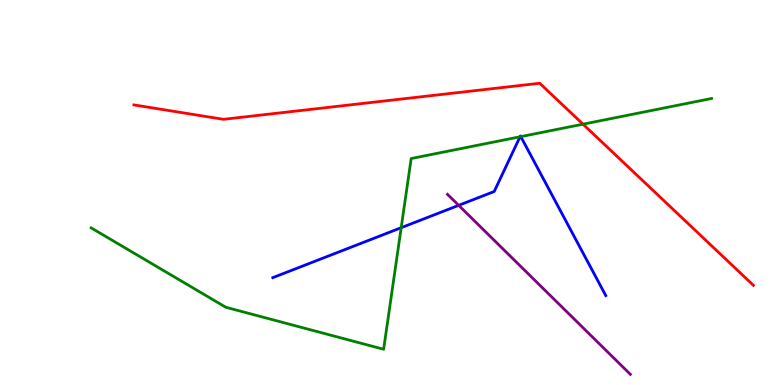[{'lines': ['blue', 'red'], 'intersections': []}, {'lines': ['green', 'red'], 'intersections': [{'x': 7.52, 'y': 6.77}]}, {'lines': ['purple', 'red'], 'intersections': []}, {'lines': ['blue', 'green'], 'intersections': [{'x': 5.18, 'y': 4.09}, {'x': 6.71, 'y': 6.45}, {'x': 6.72, 'y': 6.45}]}, {'lines': ['blue', 'purple'], 'intersections': [{'x': 5.92, 'y': 4.67}]}, {'lines': ['green', 'purple'], 'intersections': []}]